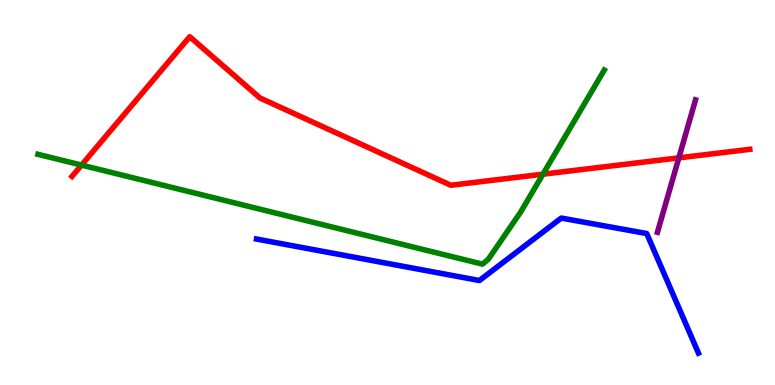[{'lines': ['blue', 'red'], 'intersections': []}, {'lines': ['green', 'red'], 'intersections': [{'x': 1.05, 'y': 5.71}, {'x': 7.01, 'y': 5.48}]}, {'lines': ['purple', 'red'], 'intersections': [{'x': 8.76, 'y': 5.9}]}, {'lines': ['blue', 'green'], 'intersections': []}, {'lines': ['blue', 'purple'], 'intersections': []}, {'lines': ['green', 'purple'], 'intersections': []}]